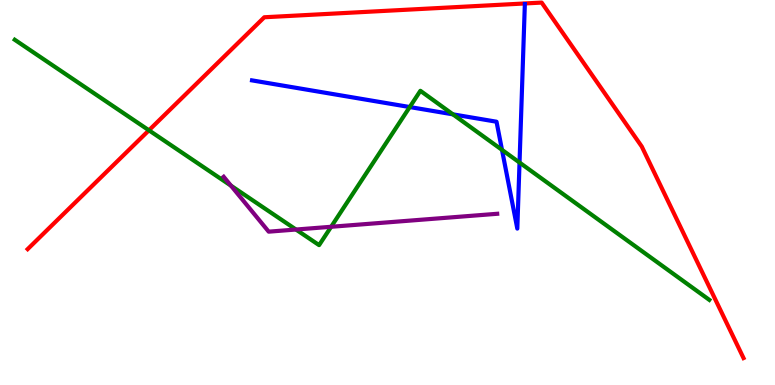[{'lines': ['blue', 'red'], 'intersections': []}, {'lines': ['green', 'red'], 'intersections': [{'x': 1.92, 'y': 6.62}]}, {'lines': ['purple', 'red'], 'intersections': []}, {'lines': ['blue', 'green'], 'intersections': [{'x': 5.29, 'y': 7.22}, {'x': 5.84, 'y': 7.03}, {'x': 6.48, 'y': 6.11}, {'x': 6.7, 'y': 5.78}]}, {'lines': ['blue', 'purple'], 'intersections': []}, {'lines': ['green', 'purple'], 'intersections': [{'x': 2.98, 'y': 5.18}, {'x': 3.82, 'y': 4.04}, {'x': 4.27, 'y': 4.11}]}]